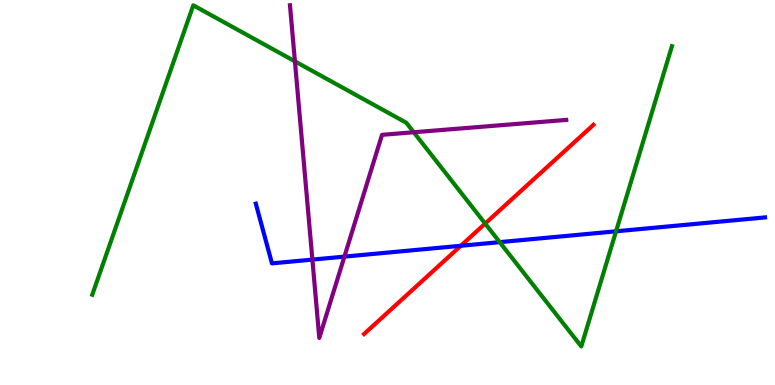[{'lines': ['blue', 'red'], 'intersections': [{'x': 5.95, 'y': 3.62}]}, {'lines': ['green', 'red'], 'intersections': [{'x': 6.26, 'y': 4.19}]}, {'lines': ['purple', 'red'], 'intersections': []}, {'lines': ['blue', 'green'], 'intersections': [{'x': 6.45, 'y': 3.71}, {'x': 7.95, 'y': 3.99}]}, {'lines': ['blue', 'purple'], 'intersections': [{'x': 4.03, 'y': 3.26}, {'x': 4.44, 'y': 3.33}]}, {'lines': ['green', 'purple'], 'intersections': [{'x': 3.81, 'y': 8.41}, {'x': 5.34, 'y': 6.56}]}]